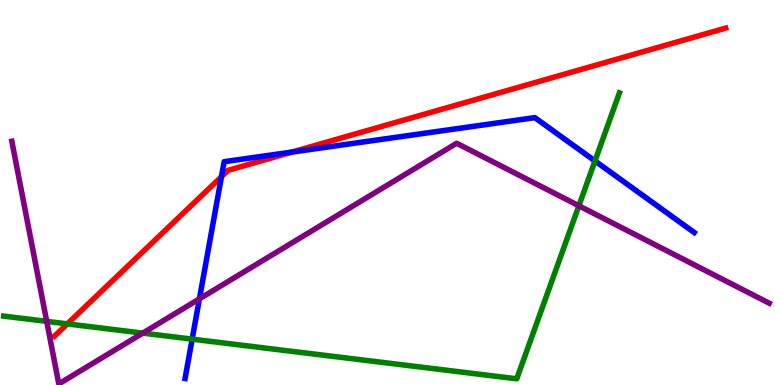[{'lines': ['blue', 'red'], 'intersections': [{'x': 2.86, 'y': 5.41}, {'x': 3.77, 'y': 6.05}]}, {'lines': ['green', 'red'], 'intersections': [{'x': 0.869, 'y': 1.59}]}, {'lines': ['purple', 'red'], 'intersections': []}, {'lines': ['blue', 'green'], 'intersections': [{'x': 2.48, 'y': 1.19}, {'x': 7.68, 'y': 5.82}]}, {'lines': ['blue', 'purple'], 'intersections': [{'x': 2.57, 'y': 2.24}]}, {'lines': ['green', 'purple'], 'intersections': [{'x': 0.603, 'y': 1.65}, {'x': 1.84, 'y': 1.35}, {'x': 7.47, 'y': 4.65}]}]